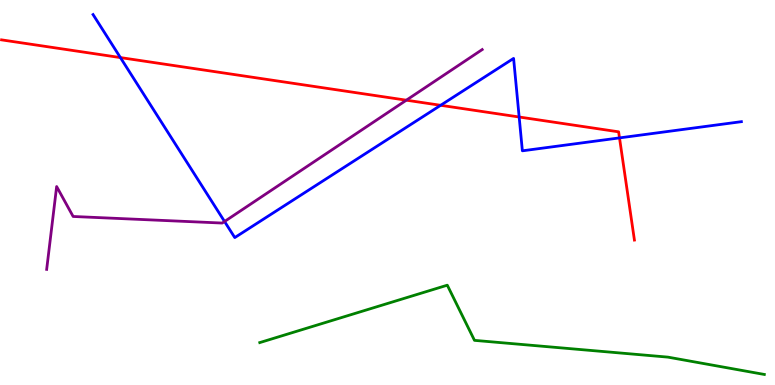[{'lines': ['blue', 'red'], 'intersections': [{'x': 1.55, 'y': 8.5}, {'x': 5.69, 'y': 7.26}, {'x': 6.7, 'y': 6.96}, {'x': 7.99, 'y': 6.42}]}, {'lines': ['green', 'red'], 'intersections': []}, {'lines': ['purple', 'red'], 'intersections': [{'x': 5.24, 'y': 7.4}]}, {'lines': ['blue', 'green'], 'intersections': []}, {'lines': ['blue', 'purple'], 'intersections': [{'x': 2.9, 'y': 4.25}]}, {'lines': ['green', 'purple'], 'intersections': []}]